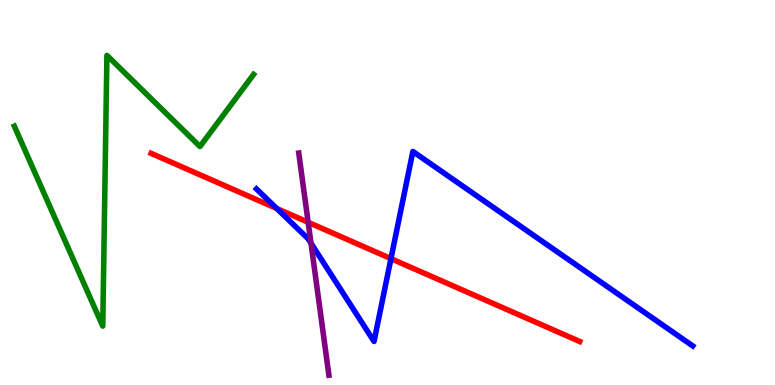[{'lines': ['blue', 'red'], 'intersections': [{'x': 3.57, 'y': 4.58}, {'x': 5.04, 'y': 3.28}]}, {'lines': ['green', 'red'], 'intersections': []}, {'lines': ['purple', 'red'], 'intersections': [{'x': 3.98, 'y': 4.23}]}, {'lines': ['blue', 'green'], 'intersections': []}, {'lines': ['blue', 'purple'], 'intersections': [{'x': 4.01, 'y': 3.68}]}, {'lines': ['green', 'purple'], 'intersections': []}]